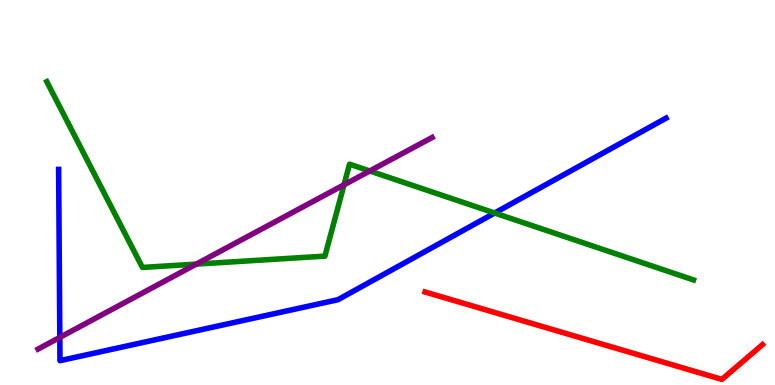[{'lines': ['blue', 'red'], 'intersections': []}, {'lines': ['green', 'red'], 'intersections': []}, {'lines': ['purple', 'red'], 'intersections': []}, {'lines': ['blue', 'green'], 'intersections': [{'x': 6.38, 'y': 4.47}]}, {'lines': ['blue', 'purple'], 'intersections': [{'x': 0.772, 'y': 1.24}]}, {'lines': ['green', 'purple'], 'intersections': [{'x': 2.53, 'y': 3.14}, {'x': 4.44, 'y': 5.2}, {'x': 4.77, 'y': 5.56}]}]